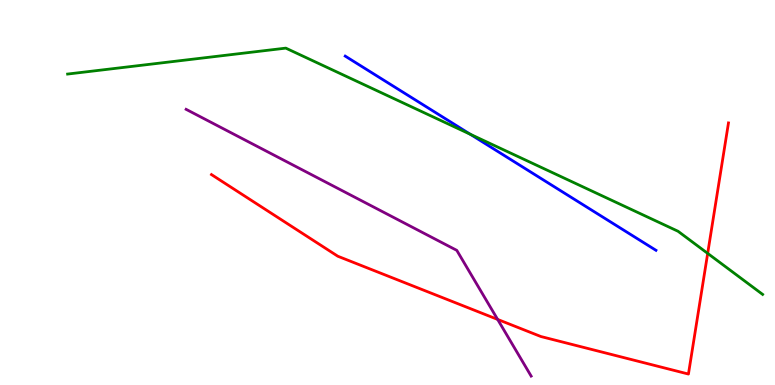[{'lines': ['blue', 'red'], 'intersections': []}, {'lines': ['green', 'red'], 'intersections': [{'x': 9.13, 'y': 3.42}]}, {'lines': ['purple', 'red'], 'intersections': [{'x': 6.42, 'y': 1.7}]}, {'lines': ['blue', 'green'], 'intersections': [{'x': 6.07, 'y': 6.51}]}, {'lines': ['blue', 'purple'], 'intersections': []}, {'lines': ['green', 'purple'], 'intersections': []}]